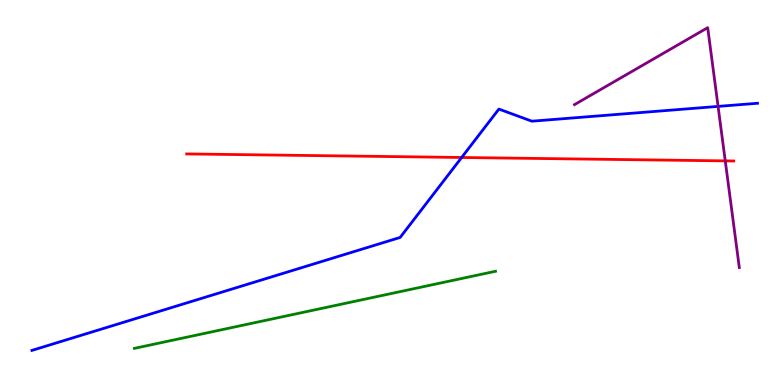[{'lines': ['blue', 'red'], 'intersections': [{'x': 5.96, 'y': 5.91}]}, {'lines': ['green', 'red'], 'intersections': []}, {'lines': ['purple', 'red'], 'intersections': [{'x': 9.36, 'y': 5.82}]}, {'lines': ['blue', 'green'], 'intersections': []}, {'lines': ['blue', 'purple'], 'intersections': [{'x': 9.27, 'y': 7.24}]}, {'lines': ['green', 'purple'], 'intersections': []}]